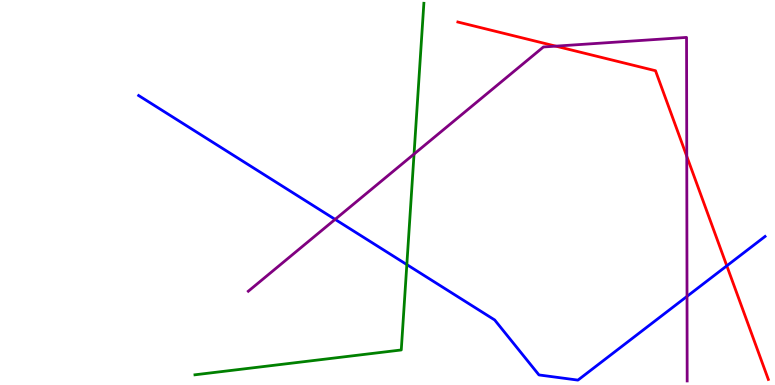[{'lines': ['blue', 'red'], 'intersections': [{'x': 9.38, 'y': 3.1}]}, {'lines': ['green', 'red'], 'intersections': []}, {'lines': ['purple', 'red'], 'intersections': [{'x': 7.17, 'y': 8.8}, {'x': 8.86, 'y': 5.94}]}, {'lines': ['blue', 'green'], 'intersections': [{'x': 5.25, 'y': 3.13}]}, {'lines': ['blue', 'purple'], 'intersections': [{'x': 4.32, 'y': 4.3}, {'x': 8.86, 'y': 2.3}]}, {'lines': ['green', 'purple'], 'intersections': [{'x': 5.34, 'y': 6.0}]}]